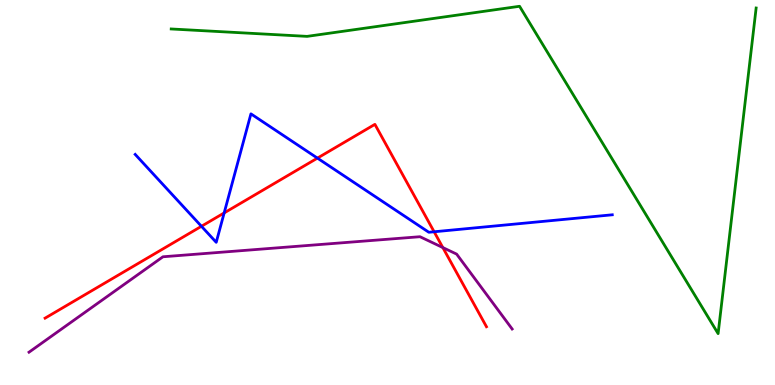[{'lines': ['blue', 'red'], 'intersections': [{'x': 2.6, 'y': 4.12}, {'x': 2.89, 'y': 4.47}, {'x': 4.1, 'y': 5.89}, {'x': 5.6, 'y': 3.98}]}, {'lines': ['green', 'red'], 'intersections': []}, {'lines': ['purple', 'red'], 'intersections': [{'x': 5.71, 'y': 3.57}]}, {'lines': ['blue', 'green'], 'intersections': []}, {'lines': ['blue', 'purple'], 'intersections': []}, {'lines': ['green', 'purple'], 'intersections': []}]